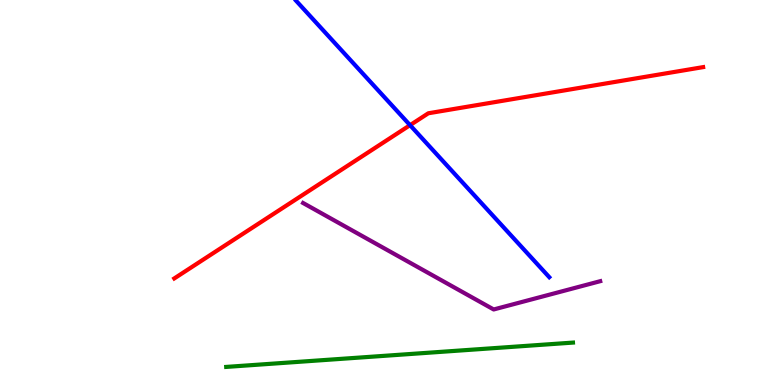[{'lines': ['blue', 'red'], 'intersections': [{'x': 5.29, 'y': 6.75}]}, {'lines': ['green', 'red'], 'intersections': []}, {'lines': ['purple', 'red'], 'intersections': []}, {'lines': ['blue', 'green'], 'intersections': []}, {'lines': ['blue', 'purple'], 'intersections': []}, {'lines': ['green', 'purple'], 'intersections': []}]